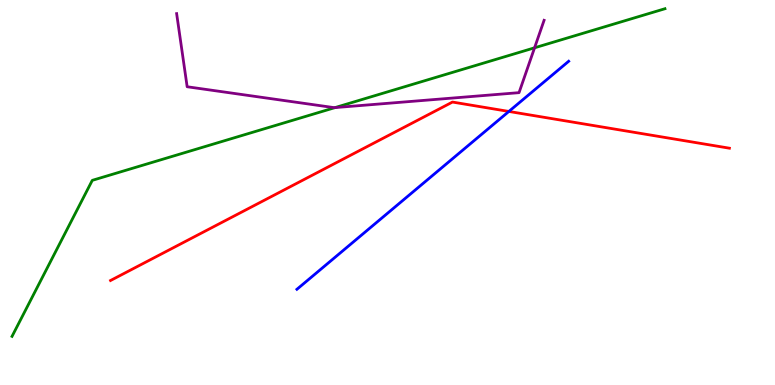[{'lines': ['blue', 'red'], 'intersections': [{'x': 6.57, 'y': 7.11}]}, {'lines': ['green', 'red'], 'intersections': []}, {'lines': ['purple', 'red'], 'intersections': []}, {'lines': ['blue', 'green'], 'intersections': []}, {'lines': ['blue', 'purple'], 'intersections': []}, {'lines': ['green', 'purple'], 'intersections': [{'x': 4.32, 'y': 7.21}, {'x': 6.9, 'y': 8.76}]}]